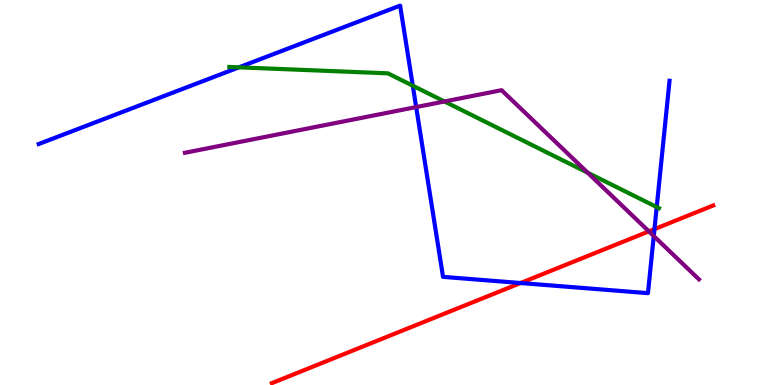[{'lines': ['blue', 'red'], 'intersections': [{'x': 6.72, 'y': 2.65}, {'x': 8.44, 'y': 4.05}]}, {'lines': ['green', 'red'], 'intersections': []}, {'lines': ['purple', 'red'], 'intersections': [{'x': 8.37, 'y': 3.99}]}, {'lines': ['blue', 'green'], 'intersections': [{'x': 3.08, 'y': 8.25}, {'x': 5.33, 'y': 7.77}, {'x': 8.47, 'y': 4.62}]}, {'lines': ['blue', 'purple'], 'intersections': [{'x': 5.37, 'y': 7.22}, {'x': 8.44, 'y': 3.87}]}, {'lines': ['green', 'purple'], 'intersections': [{'x': 5.73, 'y': 7.36}, {'x': 7.58, 'y': 5.51}]}]